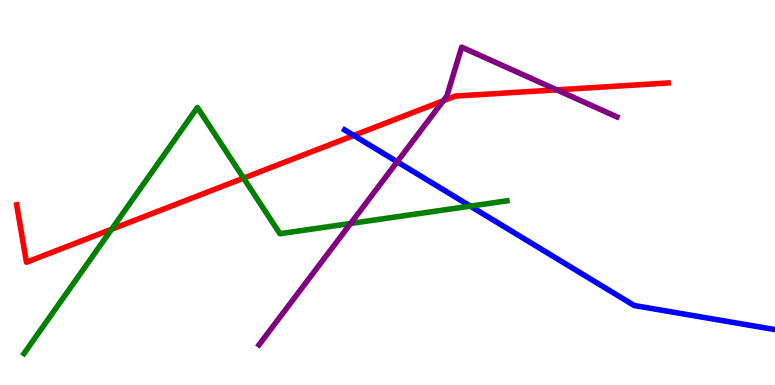[{'lines': ['blue', 'red'], 'intersections': [{'x': 4.56, 'y': 6.48}]}, {'lines': ['green', 'red'], 'intersections': [{'x': 1.44, 'y': 4.05}, {'x': 3.14, 'y': 5.37}]}, {'lines': ['purple', 'red'], 'intersections': [{'x': 5.72, 'y': 7.38}, {'x': 7.18, 'y': 7.67}]}, {'lines': ['blue', 'green'], 'intersections': [{'x': 6.07, 'y': 4.65}]}, {'lines': ['blue', 'purple'], 'intersections': [{'x': 5.13, 'y': 5.8}]}, {'lines': ['green', 'purple'], 'intersections': [{'x': 4.52, 'y': 4.2}]}]